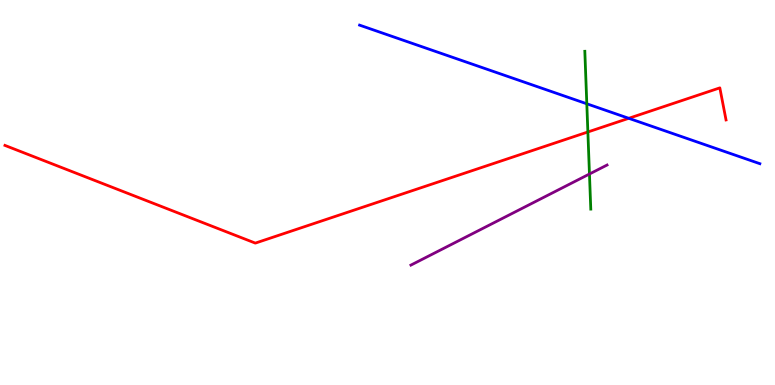[{'lines': ['blue', 'red'], 'intersections': [{'x': 8.11, 'y': 6.93}]}, {'lines': ['green', 'red'], 'intersections': [{'x': 7.59, 'y': 6.57}]}, {'lines': ['purple', 'red'], 'intersections': []}, {'lines': ['blue', 'green'], 'intersections': [{'x': 7.57, 'y': 7.3}]}, {'lines': ['blue', 'purple'], 'intersections': []}, {'lines': ['green', 'purple'], 'intersections': [{'x': 7.61, 'y': 5.48}]}]